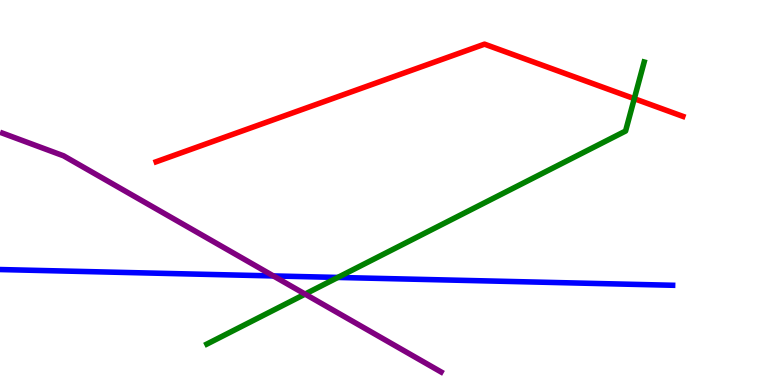[{'lines': ['blue', 'red'], 'intersections': []}, {'lines': ['green', 'red'], 'intersections': [{'x': 8.18, 'y': 7.44}]}, {'lines': ['purple', 'red'], 'intersections': []}, {'lines': ['blue', 'green'], 'intersections': [{'x': 4.36, 'y': 2.79}]}, {'lines': ['blue', 'purple'], 'intersections': [{'x': 3.53, 'y': 2.83}]}, {'lines': ['green', 'purple'], 'intersections': [{'x': 3.94, 'y': 2.36}]}]